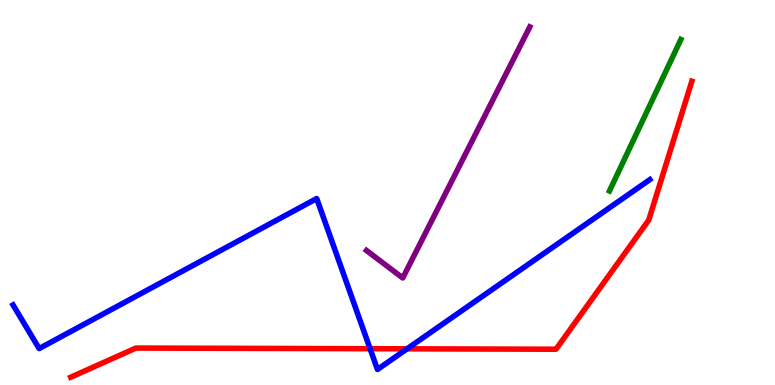[{'lines': ['blue', 'red'], 'intersections': [{'x': 4.78, 'y': 0.943}, {'x': 5.25, 'y': 0.94}]}, {'lines': ['green', 'red'], 'intersections': []}, {'lines': ['purple', 'red'], 'intersections': []}, {'lines': ['blue', 'green'], 'intersections': []}, {'lines': ['blue', 'purple'], 'intersections': []}, {'lines': ['green', 'purple'], 'intersections': []}]